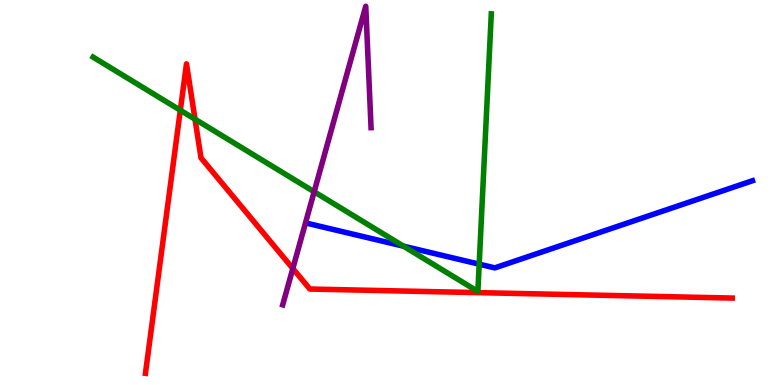[{'lines': ['blue', 'red'], 'intersections': []}, {'lines': ['green', 'red'], 'intersections': [{'x': 2.33, 'y': 7.14}, {'x': 2.52, 'y': 6.9}]}, {'lines': ['purple', 'red'], 'intersections': [{'x': 3.78, 'y': 3.03}]}, {'lines': ['blue', 'green'], 'intersections': [{'x': 5.21, 'y': 3.61}, {'x': 6.18, 'y': 3.14}]}, {'lines': ['blue', 'purple'], 'intersections': []}, {'lines': ['green', 'purple'], 'intersections': [{'x': 4.05, 'y': 5.02}]}]